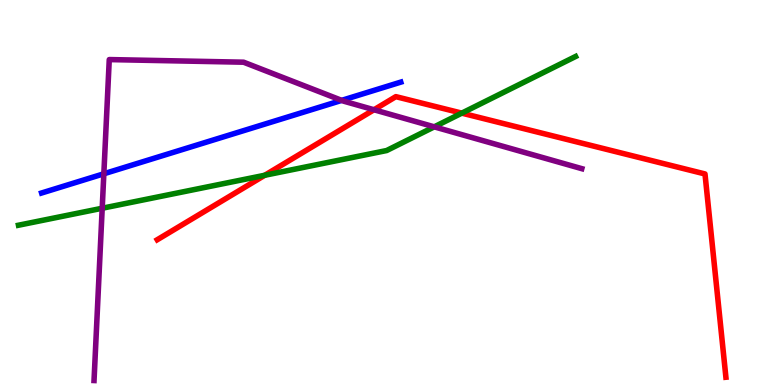[{'lines': ['blue', 'red'], 'intersections': []}, {'lines': ['green', 'red'], 'intersections': [{'x': 3.42, 'y': 5.45}, {'x': 5.96, 'y': 7.06}]}, {'lines': ['purple', 'red'], 'intersections': [{'x': 4.83, 'y': 7.15}]}, {'lines': ['blue', 'green'], 'intersections': []}, {'lines': ['blue', 'purple'], 'intersections': [{'x': 1.34, 'y': 5.49}, {'x': 4.41, 'y': 7.39}]}, {'lines': ['green', 'purple'], 'intersections': [{'x': 1.32, 'y': 4.59}, {'x': 5.6, 'y': 6.71}]}]